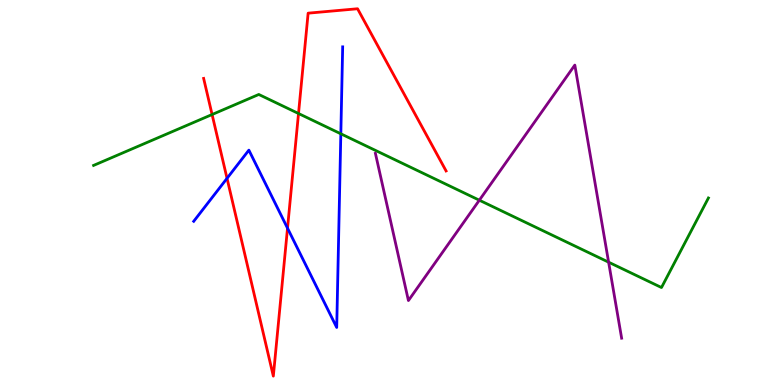[{'lines': ['blue', 'red'], 'intersections': [{'x': 2.93, 'y': 5.37}, {'x': 3.71, 'y': 4.07}]}, {'lines': ['green', 'red'], 'intersections': [{'x': 2.74, 'y': 7.03}, {'x': 3.85, 'y': 7.05}]}, {'lines': ['purple', 'red'], 'intersections': []}, {'lines': ['blue', 'green'], 'intersections': [{'x': 4.4, 'y': 6.52}]}, {'lines': ['blue', 'purple'], 'intersections': []}, {'lines': ['green', 'purple'], 'intersections': [{'x': 6.19, 'y': 4.8}, {'x': 7.85, 'y': 3.19}]}]